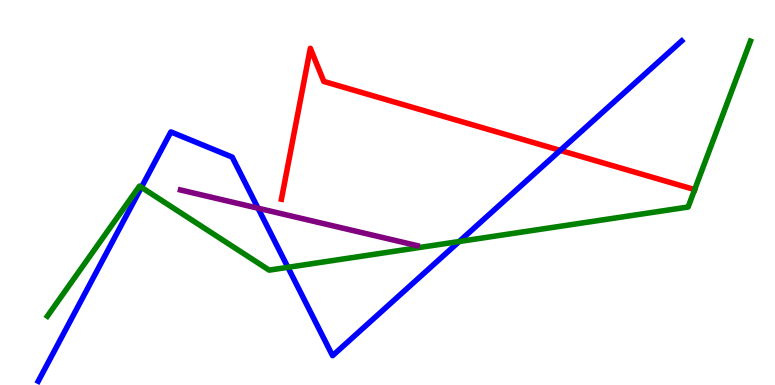[{'lines': ['blue', 'red'], 'intersections': [{'x': 7.23, 'y': 6.09}]}, {'lines': ['green', 'red'], 'intersections': [{'x': 8.96, 'y': 5.08}]}, {'lines': ['purple', 'red'], 'intersections': []}, {'lines': ['blue', 'green'], 'intersections': [{'x': 1.82, 'y': 5.13}, {'x': 3.71, 'y': 3.06}, {'x': 5.93, 'y': 3.73}]}, {'lines': ['blue', 'purple'], 'intersections': [{'x': 3.33, 'y': 4.59}]}, {'lines': ['green', 'purple'], 'intersections': []}]